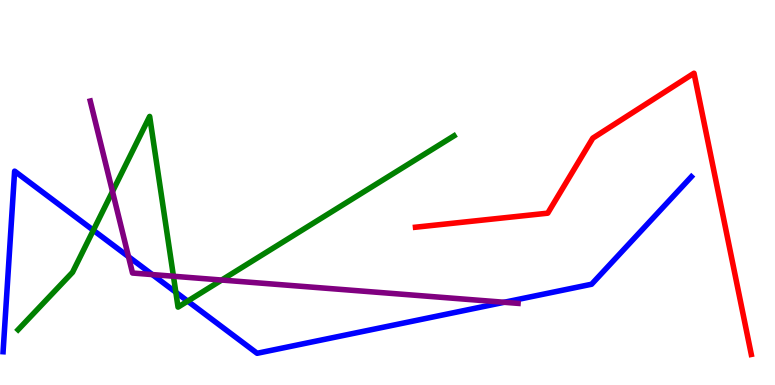[{'lines': ['blue', 'red'], 'intersections': []}, {'lines': ['green', 'red'], 'intersections': []}, {'lines': ['purple', 'red'], 'intersections': []}, {'lines': ['blue', 'green'], 'intersections': [{'x': 1.2, 'y': 4.02}, {'x': 2.27, 'y': 2.41}, {'x': 2.42, 'y': 2.18}]}, {'lines': ['blue', 'purple'], 'intersections': [{'x': 1.66, 'y': 3.33}, {'x': 1.97, 'y': 2.87}, {'x': 6.51, 'y': 2.15}]}, {'lines': ['green', 'purple'], 'intersections': [{'x': 1.45, 'y': 5.02}, {'x': 2.24, 'y': 2.82}, {'x': 2.86, 'y': 2.73}]}]